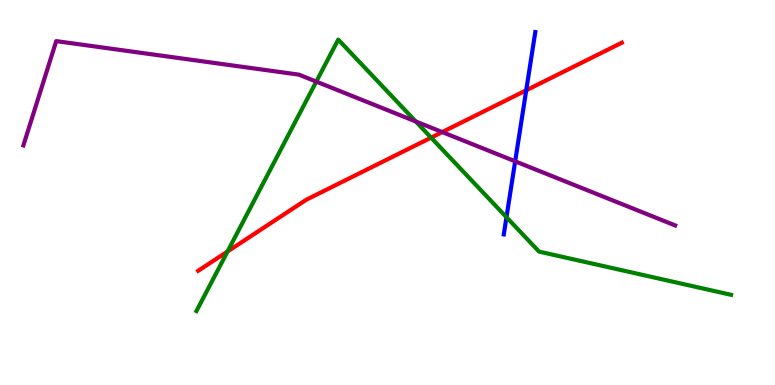[{'lines': ['blue', 'red'], 'intersections': [{'x': 6.79, 'y': 7.65}]}, {'lines': ['green', 'red'], 'intersections': [{'x': 2.94, 'y': 3.47}, {'x': 5.56, 'y': 6.43}]}, {'lines': ['purple', 'red'], 'intersections': [{'x': 5.71, 'y': 6.57}]}, {'lines': ['blue', 'green'], 'intersections': [{'x': 6.54, 'y': 4.36}]}, {'lines': ['blue', 'purple'], 'intersections': [{'x': 6.65, 'y': 5.81}]}, {'lines': ['green', 'purple'], 'intersections': [{'x': 4.08, 'y': 7.88}, {'x': 5.37, 'y': 6.84}]}]